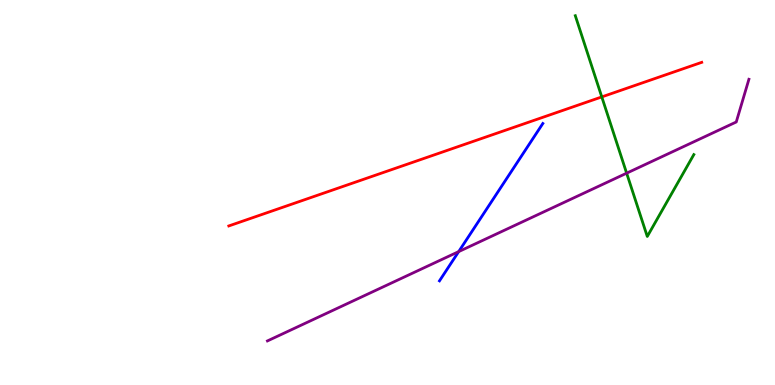[{'lines': ['blue', 'red'], 'intersections': []}, {'lines': ['green', 'red'], 'intersections': [{'x': 7.76, 'y': 7.48}]}, {'lines': ['purple', 'red'], 'intersections': []}, {'lines': ['blue', 'green'], 'intersections': []}, {'lines': ['blue', 'purple'], 'intersections': [{'x': 5.92, 'y': 3.46}]}, {'lines': ['green', 'purple'], 'intersections': [{'x': 8.09, 'y': 5.5}]}]